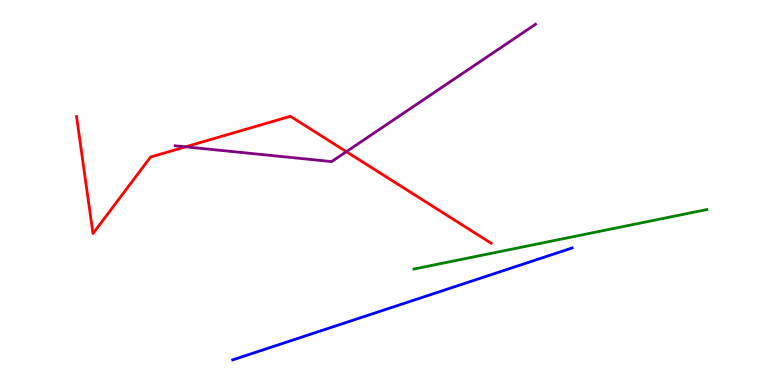[{'lines': ['blue', 'red'], 'intersections': []}, {'lines': ['green', 'red'], 'intersections': []}, {'lines': ['purple', 'red'], 'intersections': [{'x': 2.39, 'y': 6.19}, {'x': 4.47, 'y': 6.06}]}, {'lines': ['blue', 'green'], 'intersections': []}, {'lines': ['blue', 'purple'], 'intersections': []}, {'lines': ['green', 'purple'], 'intersections': []}]